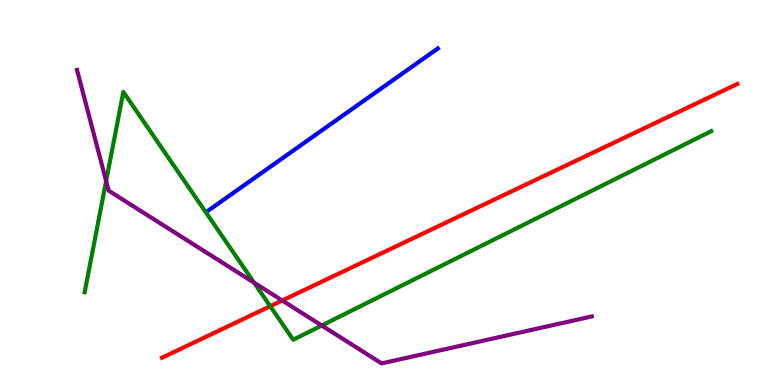[{'lines': ['blue', 'red'], 'intersections': []}, {'lines': ['green', 'red'], 'intersections': [{'x': 3.49, 'y': 2.05}]}, {'lines': ['purple', 'red'], 'intersections': [{'x': 3.64, 'y': 2.19}]}, {'lines': ['blue', 'green'], 'intersections': []}, {'lines': ['blue', 'purple'], 'intersections': []}, {'lines': ['green', 'purple'], 'intersections': [{'x': 1.37, 'y': 5.3}, {'x': 3.28, 'y': 2.66}, {'x': 4.15, 'y': 1.54}]}]